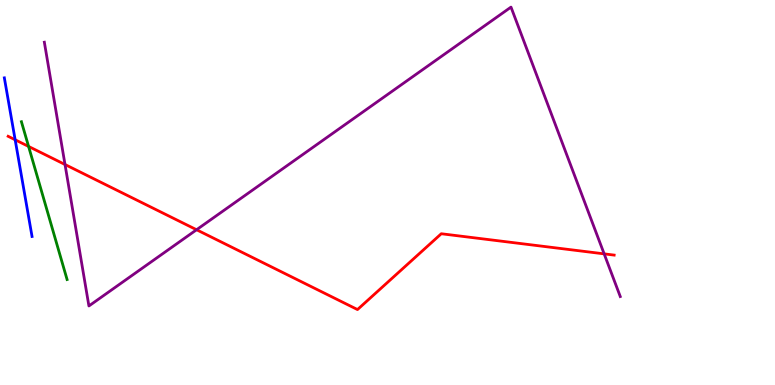[{'lines': ['blue', 'red'], 'intersections': [{'x': 0.196, 'y': 6.37}]}, {'lines': ['green', 'red'], 'intersections': [{'x': 0.369, 'y': 6.2}]}, {'lines': ['purple', 'red'], 'intersections': [{'x': 0.839, 'y': 5.73}, {'x': 2.54, 'y': 4.03}, {'x': 7.8, 'y': 3.41}]}, {'lines': ['blue', 'green'], 'intersections': []}, {'lines': ['blue', 'purple'], 'intersections': []}, {'lines': ['green', 'purple'], 'intersections': []}]